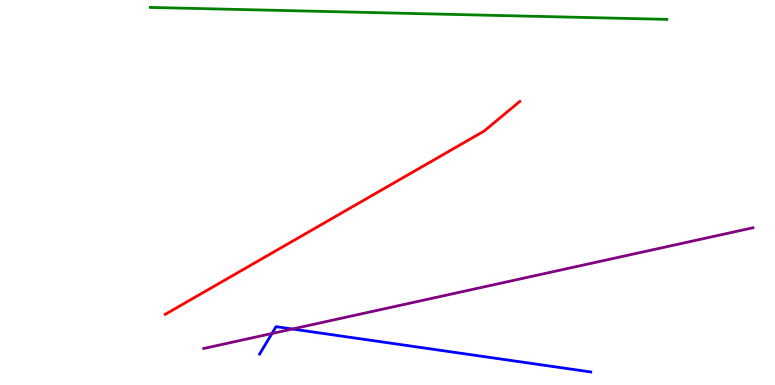[{'lines': ['blue', 'red'], 'intersections': []}, {'lines': ['green', 'red'], 'intersections': []}, {'lines': ['purple', 'red'], 'intersections': []}, {'lines': ['blue', 'green'], 'intersections': []}, {'lines': ['blue', 'purple'], 'intersections': [{'x': 3.51, 'y': 1.34}, {'x': 3.77, 'y': 1.45}]}, {'lines': ['green', 'purple'], 'intersections': []}]